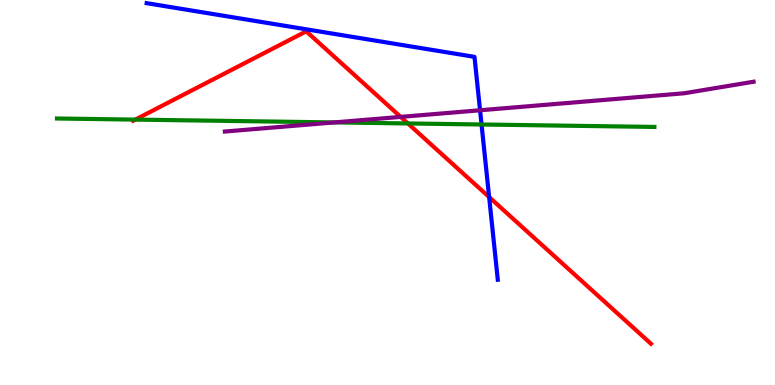[{'lines': ['blue', 'red'], 'intersections': [{'x': 6.31, 'y': 4.88}]}, {'lines': ['green', 'red'], 'intersections': [{'x': 1.75, 'y': 6.89}, {'x': 5.26, 'y': 6.79}]}, {'lines': ['purple', 'red'], 'intersections': [{'x': 5.17, 'y': 6.96}]}, {'lines': ['blue', 'green'], 'intersections': [{'x': 6.21, 'y': 6.77}]}, {'lines': ['blue', 'purple'], 'intersections': [{'x': 6.19, 'y': 7.14}]}, {'lines': ['green', 'purple'], 'intersections': [{'x': 4.31, 'y': 6.82}]}]